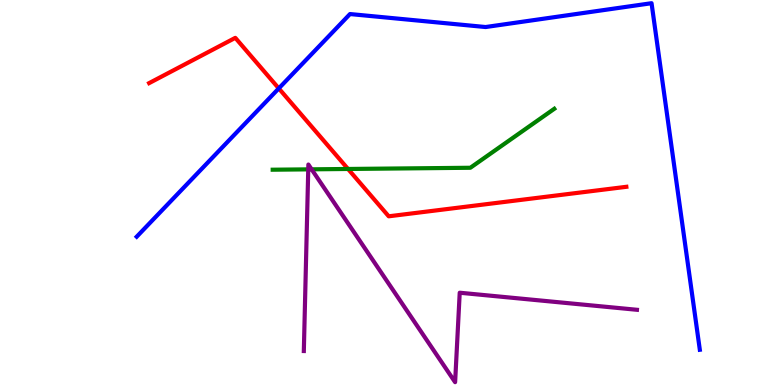[{'lines': ['blue', 'red'], 'intersections': [{'x': 3.6, 'y': 7.7}]}, {'lines': ['green', 'red'], 'intersections': [{'x': 4.49, 'y': 5.61}]}, {'lines': ['purple', 'red'], 'intersections': []}, {'lines': ['blue', 'green'], 'intersections': []}, {'lines': ['blue', 'purple'], 'intersections': []}, {'lines': ['green', 'purple'], 'intersections': [{'x': 3.98, 'y': 5.6}, {'x': 4.02, 'y': 5.6}]}]